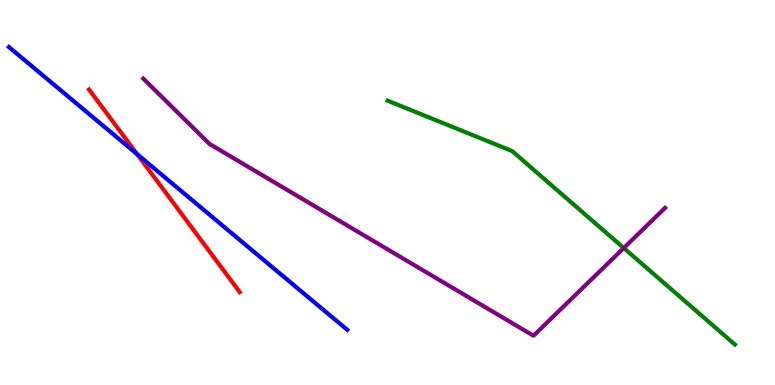[{'lines': ['blue', 'red'], 'intersections': [{'x': 1.77, 'y': 5.99}]}, {'lines': ['green', 'red'], 'intersections': []}, {'lines': ['purple', 'red'], 'intersections': []}, {'lines': ['blue', 'green'], 'intersections': []}, {'lines': ['blue', 'purple'], 'intersections': []}, {'lines': ['green', 'purple'], 'intersections': [{'x': 8.05, 'y': 3.56}]}]